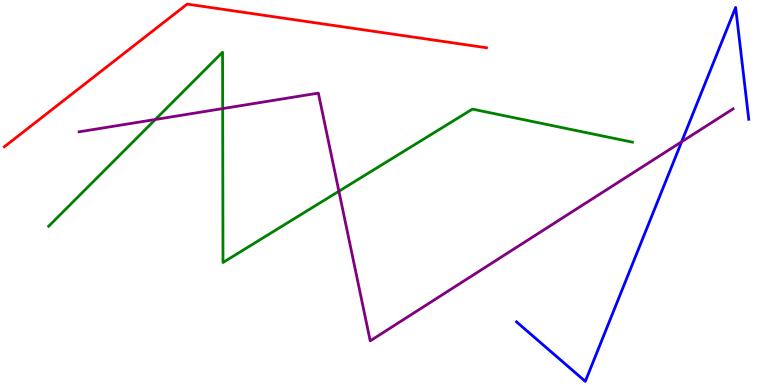[{'lines': ['blue', 'red'], 'intersections': []}, {'lines': ['green', 'red'], 'intersections': []}, {'lines': ['purple', 'red'], 'intersections': []}, {'lines': ['blue', 'green'], 'intersections': []}, {'lines': ['blue', 'purple'], 'intersections': [{'x': 8.8, 'y': 6.32}]}, {'lines': ['green', 'purple'], 'intersections': [{'x': 2.0, 'y': 6.9}, {'x': 2.87, 'y': 7.18}, {'x': 4.37, 'y': 5.03}]}]